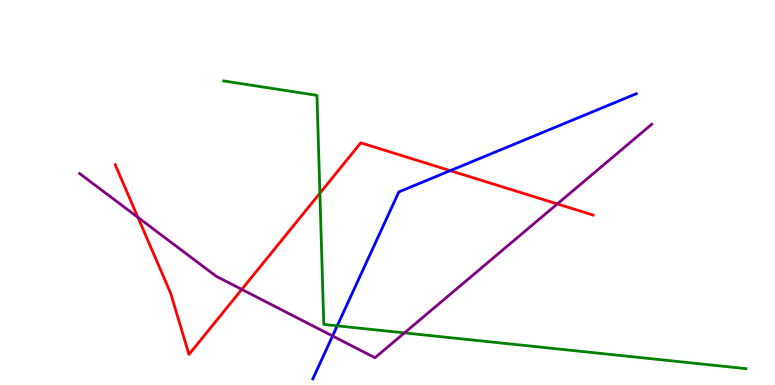[{'lines': ['blue', 'red'], 'intersections': [{'x': 5.81, 'y': 5.57}]}, {'lines': ['green', 'red'], 'intersections': [{'x': 4.13, 'y': 4.98}]}, {'lines': ['purple', 'red'], 'intersections': [{'x': 1.78, 'y': 4.35}, {'x': 3.12, 'y': 2.48}, {'x': 7.19, 'y': 4.7}]}, {'lines': ['blue', 'green'], 'intersections': [{'x': 4.35, 'y': 1.54}]}, {'lines': ['blue', 'purple'], 'intersections': [{'x': 4.29, 'y': 1.27}]}, {'lines': ['green', 'purple'], 'intersections': [{'x': 5.22, 'y': 1.35}]}]